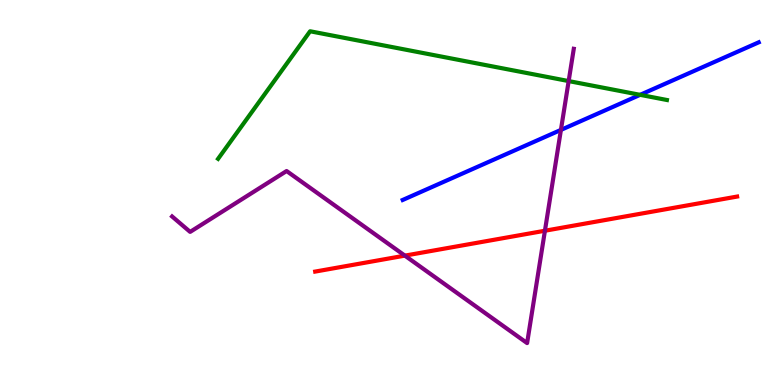[{'lines': ['blue', 'red'], 'intersections': []}, {'lines': ['green', 'red'], 'intersections': []}, {'lines': ['purple', 'red'], 'intersections': [{'x': 5.22, 'y': 3.36}, {'x': 7.03, 'y': 4.01}]}, {'lines': ['blue', 'green'], 'intersections': [{'x': 8.26, 'y': 7.54}]}, {'lines': ['blue', 'purple'], 'intersections': [{'x': 7.24, 'y': 6.63}]}, {'lines': ['green', 'purple'], 'intersections': [{'x': 7.34, 'y': 7.89}]}]